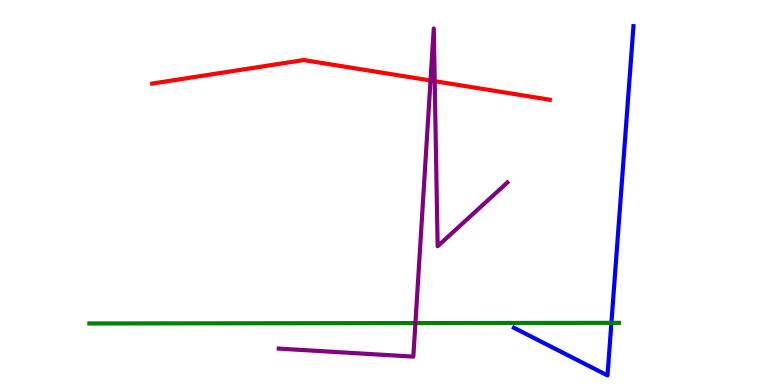[{'lines': ['blue', 'red'], 'intersections': []}, {'lines': ['green', 'red'], 'intersections': []}, {'lines': ['purple', 'red'], 'intersections': [{'x': 5.56, 'y': 7.91}, {'x': 5.61, 'y': 7.89}]}, {'lines': ['blue', 'green'], 'intersections': [{'x': 7.89, 'y': 1.61}]}, {'lines': ['blue', 'purple'], 'intersections': []}, {'lines': ['green', 'purple'], 'intersections': [{'x': 5.36, 'y': 1.61}]}]